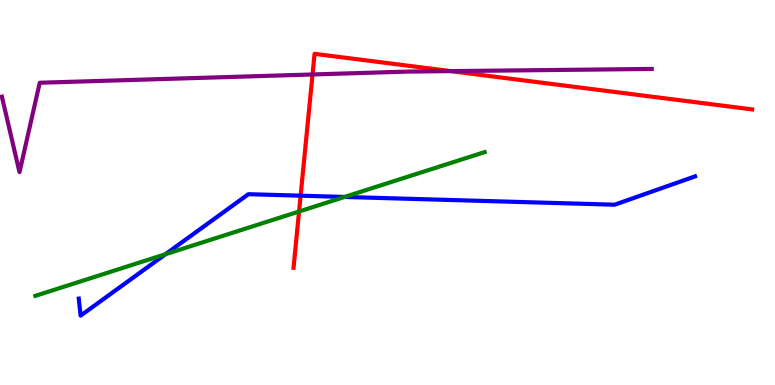[{'lines': ['blue', 'red'], 'intersections': [{'x': 3.88, 'y': 4.92}]}, {'lines': ['green', 'red'], 'intersections': [{'x': 3.86, 'y': 4.51}]}, {'lines': ['purple', 'red'], 'intersections': [{'x': 4.03, 'y': 8.07}, {'x': 5.82, 'y': 8.15}]}, {'lines': ['blue', 'green'], 'intersections': [{'x': 2.13, 'y': 3.4}, {'x': 4.45, 'y': 4.88}]}, {'lines': ['blue', 'purple'], 'intersections': []}, {'lines': ['green', 'purple'], 'intersections': []}]